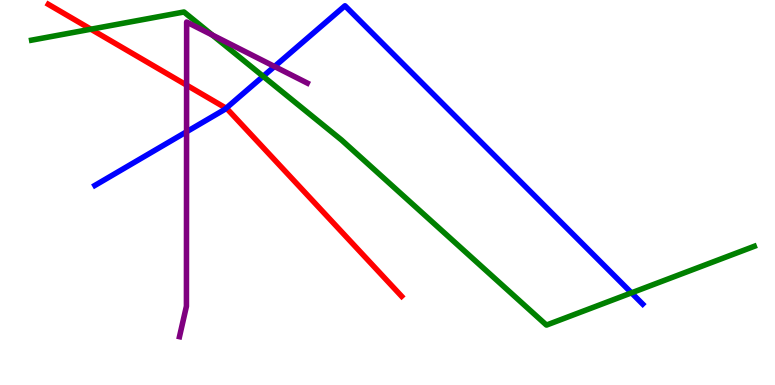[{'lines': ['blue', 'red'], 'intersections': [{'x': 2.92, 'y': 7.19}]}, {'lines': ['green', 'red'], 'intersections': [{'x': 1.17, 'y': 9.24}]}, {'lines': ['purple', 'red'], 'intersections': [{'x': 2.41, 'y': 7.79}]}, {'lines': ['blue', 'green'], 'intersections': [{'x': 3.4, 'y': 8.02}, {'x': 8.15, 'y': 2.39}]}, {'lines': ['blue', 'purple'], 'intersections': [{'x': 2.41, 'y': 6.58}, {'x': 3.54, 'y': 8.27}]}, {'lines': ['green', 'purple'], 'intersections': [{'x': 2.74, 'y': 9.09}]}]